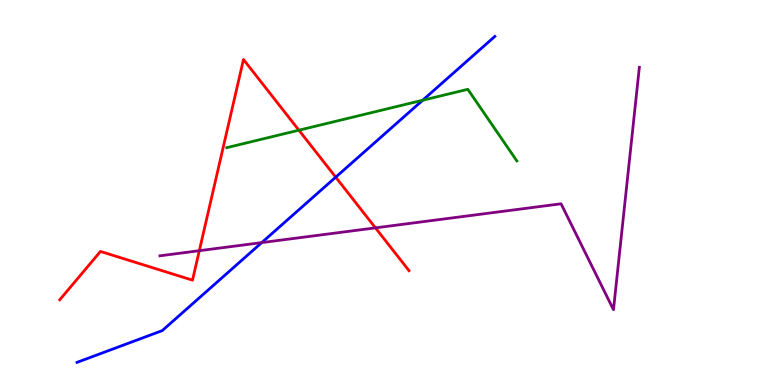[{'lines': ['blue', 'red'], 'intersections': [{'x': 4.33, 'y': 5.4}]}, {'lines': ['green', 'red'], 'intersections': [{'x': 3.86, 'y': 6.62}]}, {'lines': ['purple', 'red'], 'intersections': [{'x': 2.57, 'y': 3.49}, {'x': 4.84, 'y': 4.08}]}, {'lines': ['blue', 'green'], 'intersections': [{'x': 5.45, 'y': 7.4}]}, {'lines': ['blue', 'purple'], 'intersections': [{'x': 3.38, 'y': 3.7}]}, {'lines': ['green', 'purple'], 'intersections': []}]